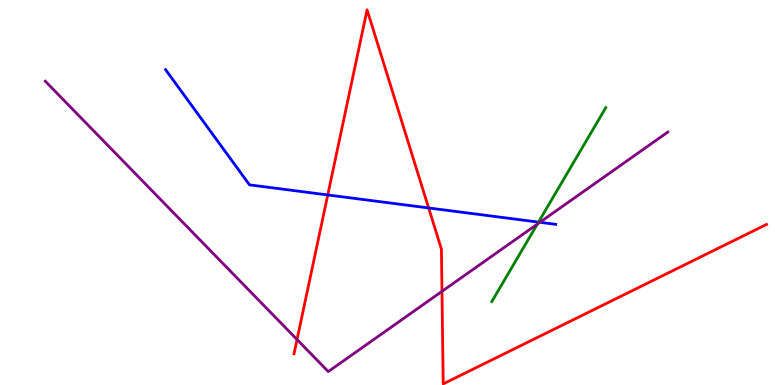[{'lines': ['blue', 'red'], 'intersections': [{'x': 4.23, 'y': 4.94}, {'x': 5.53, 'y': 4.6}]}, {'lines': ['green', 'red'], 'intersections': []}, {'lines': ['purple', 'red'], 'intersections': [{'x': 3.83, 'y': 1.18}, {'x': 5.7, 'y': 2.43}]}, {'lines': ['blue', 'green'], 'intersections': [{'x': 6.95, 'y': 4.23}]}, {'lines': ['blue', 'purple'], 'intersections': [{'x': 6.97, 'y': 4.23}]}, {'lines': ['green', 'purple'], 'intersections': [{'x': 6.93, 'y': 4.18}]}]